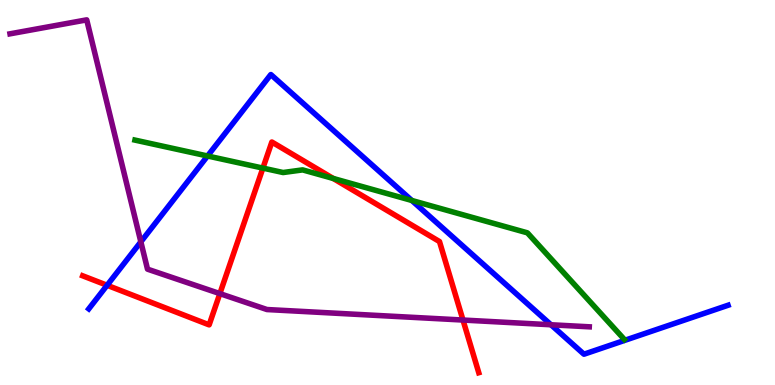[{'lines': ['blue', 'red'], 'intersections': [{'x': 1.38, 'y': 2.59}]}, {'lines': ['green', 'red'], 'intersections': [{'x': 3.39, 'y': 5.63}, {'x': 4.3, 'y': 5.36}]}, {'lines': ['purple', 'red'], 'intersections': [{'x': 2.84, 'y': 2.37}, {'x': 5.97, 'y': 1.69}]}, {'lines': ['blue', 'green'], 'intersections': [{'x': 2.68, 'y': 5.95}, {'x': 5.31, 'y': 4.79}]}, {'lines': ['blue', 'purple'], 'intersections': [{'x': 1.82, 'y': 3.72}, {'x': 7.11, 'y': 1.56}]}, {'lines': ['green', 'purple'], 'intersections': []}]